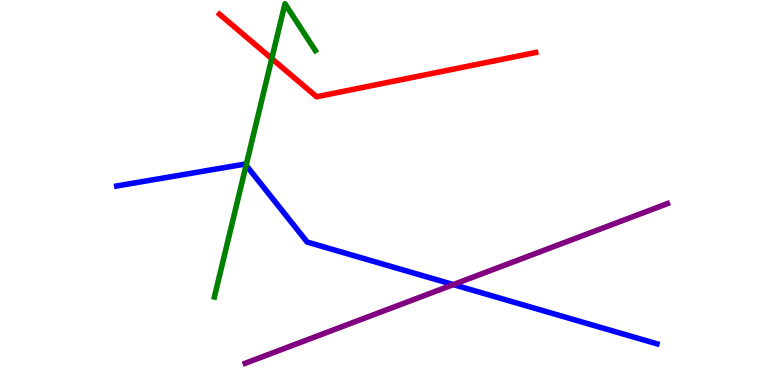[{'lines': ['blue', 'red'], 'intersections': []}, {'lines': ['green', 'red'], 'intersections': [{'x': 3.51, 'y': 8.48}]}, {'lines': ['purple', 'red'], 'intersections': []}, {'lines': ['blue', 'green'], 'intersections': [{'x': 3.18, 'y': 5.71}]}, {'lines': ['blue', 'purple'], 'intersections': [{'x': 5.85, 'y': 2.61}]}, {'lines': ['green', 'purple'], 'intersections': []}]